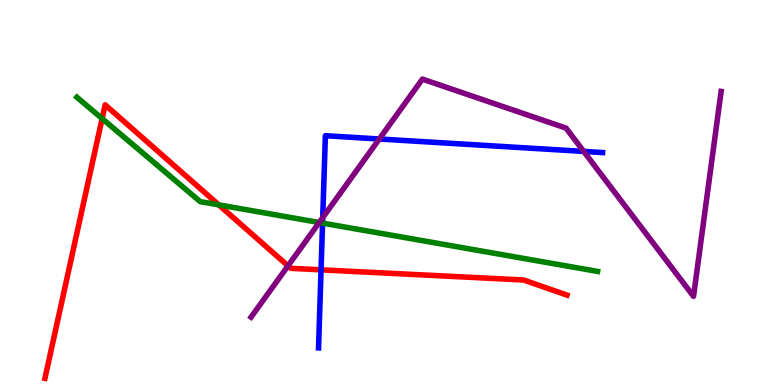[{'lines': ['blue', 'red'], 'intersections': [{'x': 4.14, 'y': 2.99}]}, {'lines': ['green', 'red'], 'intersections': [{'x': 1.32, 'y': 6.92}, {'x': 2.82, 'y': 4.68}]}, {'lines': ['purple', 'red'], 'intersections': [{'x': 3.72, 'y': 3.1}]}, {'lines': ['blue', 'green'], 'intersections': [{'x': 4.16, 'y': 4.21}]}, {'lines': ['blue', 'purple'], 'intersections': [{'x': 4.16, 'y': 4.35}, {'x': 4.89, 'y': 6.39}, {'x': 7.53, 'y': 6.07}]}, {'lines': ['green', 'purple'], 'intersections': [{'x': 4.12, 'y': 4.22}]}]